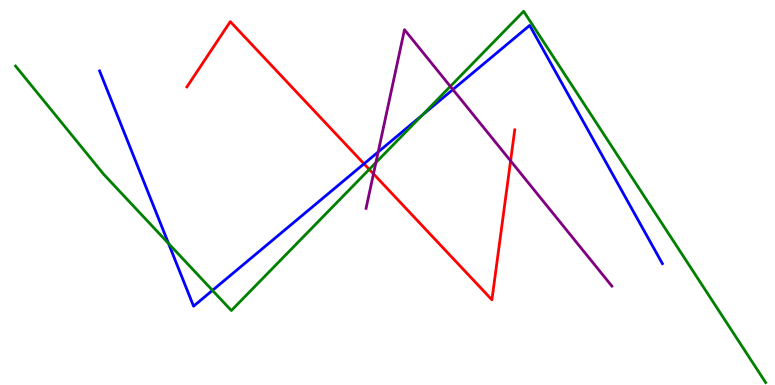[{'lines': ['blue', 'red'], 'intersections': [{'x': 4.7, 'y': 5.75}]}, {'lines': ['green', 'red'], 'intersections': [{'x': 4.76, 'y': 5.6}]}, {'lines': ['purple', 'red'], 'intersections': [{'x': 4.82, 'y': 5.48}, {'x': 6.59, 'y': 5.82}]}, {'lines': ['blue', 'green'], 'intersections': [{'x': 2.17, 'y': 3.68}, {'x': 2.74, 'y': 2.46}, {'x': 5.45, 'y': 7.01}]}, {'lines': ['blue', 'purple'], 'intersections': [{'x': 4.88, 'y': 6.05}, {'x': 5.84, 'y': 7.67}]}, {'lines': ['green', 'purple'], 'intersections': [{'x': 4.85, 'y': 5.78}, {'x': 5.81, 'y': 7.76}]}]